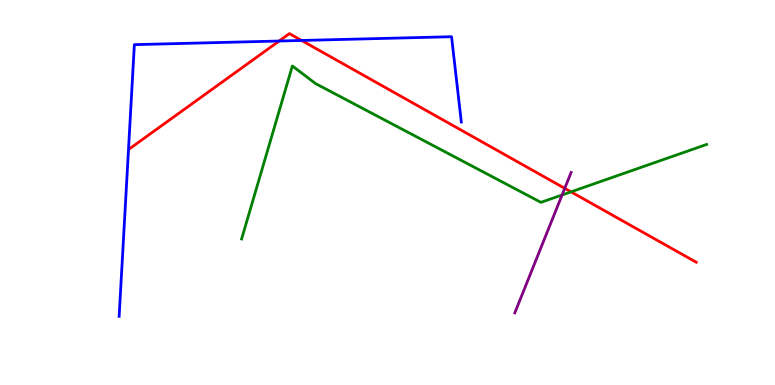[{'lines': ['blue', 'red'], 'intersections': [{'x': 3.6, 'y': 8.93}, {'x': 3.89, 'y': 8.95}]}, {'lines': ['green', 'red'], 'intersections': [{'x': 7.37, 'y': 5.02}]}, {'lines': ['purple', 'red'], 'intersections': [{'x': 7.29, 'y': 5.11}]}, {'lines': ['blue', 'green'], 'intersections': []}, {'lines': ['blue', 'purple'], 'intersections': []}, {'lines': ['green', 'purple'], 'intersections': [{'x': 7.25, 'y': 4.94}]}]